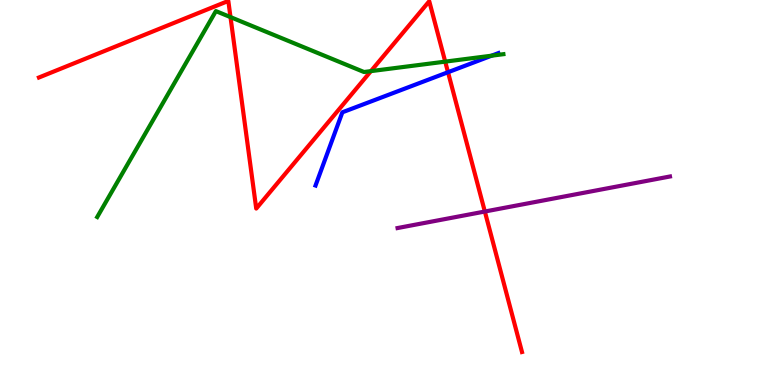[{'lines': ['blue', 'red'], 'intersections': [{'x': 5.78, 'y': 8.12}]}, {'lines': ['green', 'red'], 'intersections': [{'x': 2.97, 'y': 9.56}, {'x': 4.79, 'y': 8.15}, {'x': 5.74, 'y': 8.4}]}, {'lines': ['purple', 'red'], 'intersections': [{'x': 6.26, 'y': 4.51}]}, {'lines': ['blue', 'green'], 'intersections': [{'x': 6.34, 'y': 8.55}]}, {'lines': ['blue', 'purple'], 'intersections': []}, {'lines': ['green', 'purple'], 'intersections': []}]